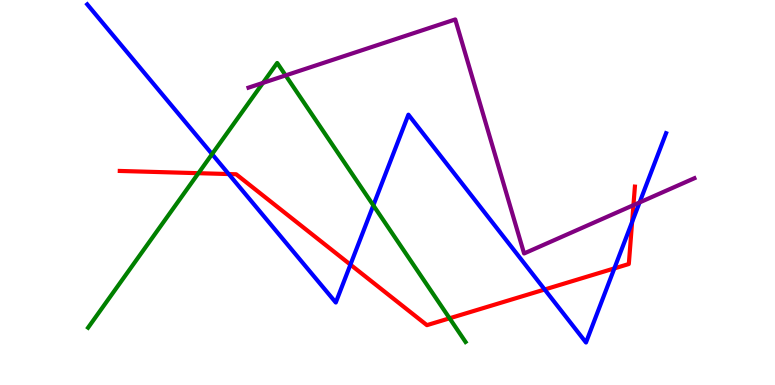[{'lines': ['blue', 'red'], 'intersections': [{'x': 2.95, 'y': 5.48}, {'x': 4.52, 'y': 3.13}, {'x': 7.03, 'y': 2.48}, {'x': 7.93, 'y': 3.03}, {'x': 8.16, 'y': 4.24}]}, {'lines': ['green', 'red'], 'intersections': [{'x': 2.56, 'y': 5.5}, {'x': 5.8, 'y': 1.73}]}, {'lines': ['purple', 'red'], 'intersections': [{'x': 8.17, 'y': 4.67}]}, {'lines': ['blue', 'green'], 'intersections': [{'x': 2.74, 'y': 6.0}, {'x': 4.82, 'y': 4.67}]}, {'lines': ['blue', 'purple'], 'intersections': [{'x': 8.25, 'y': 4.74}]}, {'lines': ['green', 'purple'], 'intersections': [{'x': 3.39, 'y': 7.85}, {'x': 3.69, 'y': 8.04}]}]